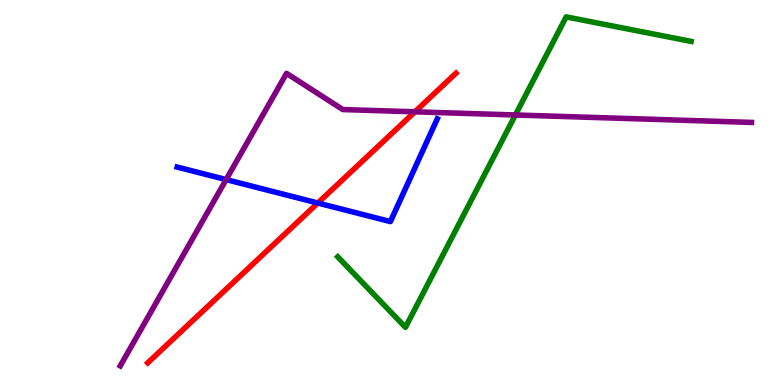[{'lines': ['blue', 'red'], 'intersections': [{'x': 4.1, 'y': 4.73}]}, {'lines': ['green', 'red'], 'intersections': []}, {'lines': ['purple', 'red'], 'intersections': [{'x': 5.35, 'y': 7.1}]}, {'lines': ['blue', 'green'], 'intersections': []}, {'lines': ['blue', 'purple'], 'intersections': [{'x': 2.92, 'y': 5.34}]}, {'lines': ['green', 'purple'], 'intersections': [{'x': 6.65, 'y': 7.01}]}]